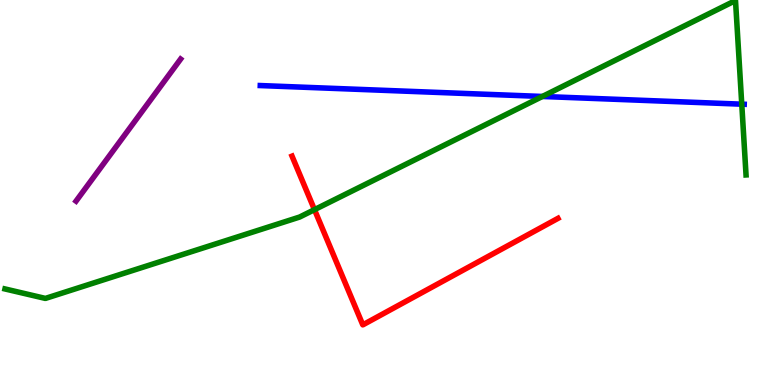[{'lines': ['blue', 'red'], 'intersections': []}, {'lines': ['green', 'red'], 'intersections': [{'x': 4.06, 'y': 4.55}]}, {'lines': ['purple', 'red'], 'intersections': []}, {'lines': ['blue', 'green'], 'intersections': [{'x': 7.0, 'y': 7.49}, {'x': 9.57, 'y': 7.29}]}, {'lines': ['blue', 'purple'], 'intersections': []}, {'lines': ['green', 'purple'], 'intersections': []}]